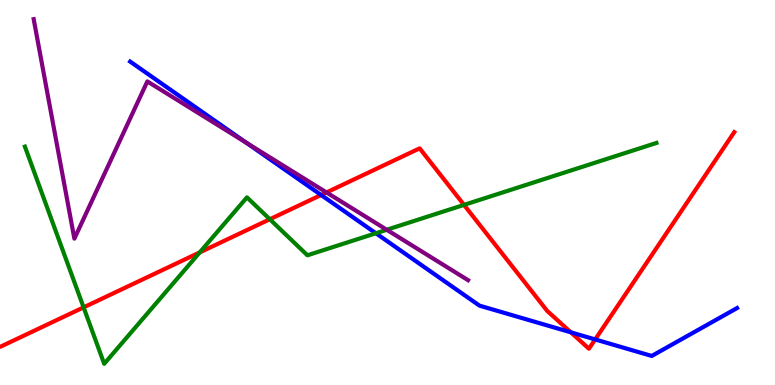[{'lines': ['blue', 'red'], 'intersections': [{'x': 4.14, 'y': 4.94}, {'x': 7.37, 'y': 1.37}, {'x': 7.68, 'y': 1.18}]}, {'lines': ['green', 'red'], 'intersections': [{'x': 1.08, 'y': 2.02}, {'x': 2.58, 'y': 3.44}, {'x': 3.48, 'y': 4.31}, {'x': 5.99, 'y': 4.68}]}, {'lines': ['purple', 'red'], 'intersections': [{'x': 4.21, 'y': 5.0}]}, {'lines': ['blue', 'green'], 'intersections': [{'x': 4.85, 'y': 3.94}]}, {'lines': ['blue', 'purple'], 'intersections': [{'x': 3.18, 'y': 6.29}]}, {'lines': ['green', 'purple'], 'intersections': [{'x': 4.99, 'y': 4.03}]}]